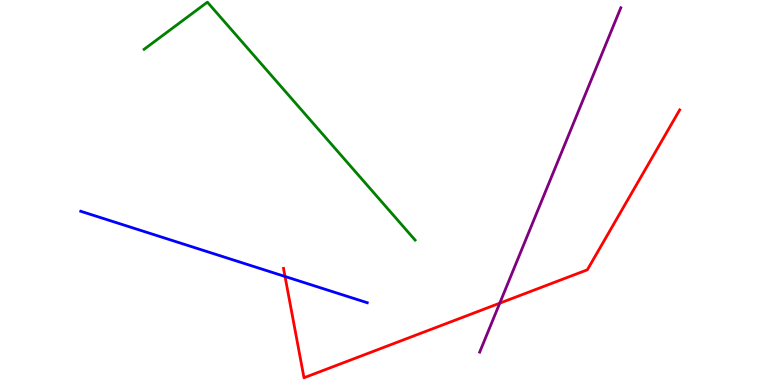[{'lines': ['blue', 'red'], 'intersections': [{'x': 3.68, 'y': 2.82}]}, {'lines': ['green', 'red'], 'intersections': []}, {'lines': ['purple', 'red'], 'intersections': [{'x': 6.45, 'y': 2.13}]}, {'lines': ['blue', 'green'], 'intersections': []}, {'lines': ['blue', 'purple'], 'intersections': []}, {'lines': ['green', 'purple'], 'intersections': []}]